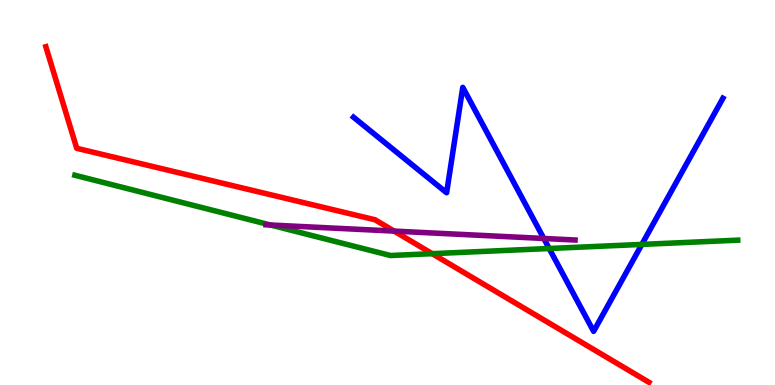[{'lines': ['blue', 'red'], 'intersections': []}, {'lines': ['green', 'red'], 'intersections': [{'x': 5.58, 'y': 3.41}]}, {'lines': ['purple', 'red'], 'intersections': [{'x': 5.09, 'y': 4.0}]}, {'lines': ['blue', 'green'], 'intersections': [{'x': 7.09, 'y': 3.55}, {'x': 8.28, 'y': 3.65}]}, {'lines': ['blue', 'purple'], 'intersections': [{'x': 7.02, 'y': 3.81}]}, {'lines': ['green', 'purple'], 'intersections': [{'x': 3.49, 'y': 4.16}]}]